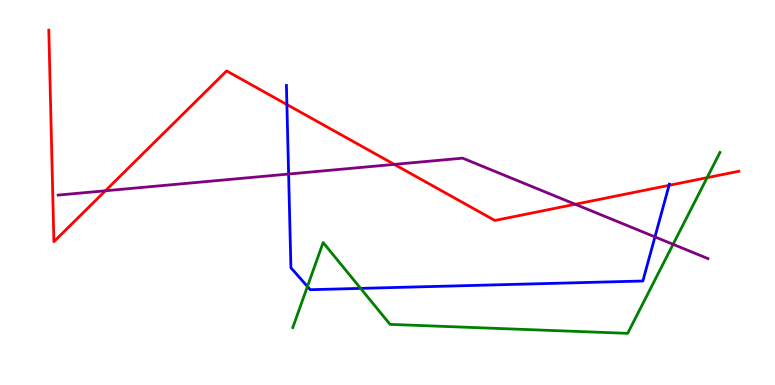[{'lines': ['blue', 'red'], 'intersections': [{'x': 3.7, 'y': 7.28}, {'x': 8.63, 'y': 5.19}]}, {'lines': ['green', 'red'], 'intersections': [{'x': 9.12, 'y': 5.39}]}, {'lines': ['purple', 'red'], 'intersections': [{'x': 1.36, 'y': 5.04}, {'x': 5.09, 'y': 5.73}, {'x': 7.42, 'y': 4.69}]}, {'lines': ['blue', 'green'], 'intersections': [{'x': 3.97, 'y': 2.56}, {'x': 4.65, 'y': 2.51}]}, {'lines': ['blue', 'purple'], 'intersections': [{'x': 3.72, 'y': 5.48}, {'x': 8.45, 'y': 3.85}]}, {'lines': ['green', 'purple'], 'intersections': [{'x': 8.68, 'y': 3.65}]}]